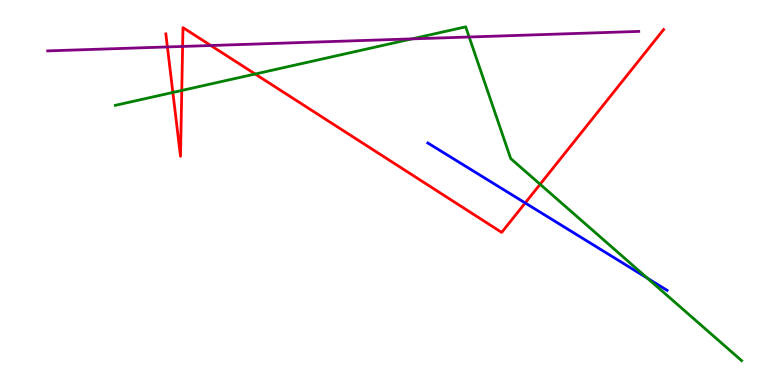[{'lines': ['blue', 'red'], 'intersections': [{'x': 6.78, 'y': 4.73}]}, {'lines': ['green', 'red'], 'intersections': [{'x': 2.23, 'y': 7.6}, {'x': 2.35, 'y': 7.65}, {'x': 3.29, 'y': 8.08}, {'x': 6.97, 'y': 5.21}]}, {'lines': ['purple', 'red'], 'intersections': [{'x': 2.16, 'y': 8.78}, {'x': 2.36, 'y': 8.79}, {'x': 2.72, 'y': 8.82}]}, {'lines': ['blue', 'green'], 'intersections': [{'x': 8.35, 'y': 2.77}]}, {'lines': ['blue', 'purple'], 'intersections': []}, {'lines': ['green', 'purple'], 'intersections': [{'x': 5.32, 'y': 8.99}, {'x': 6.05, 'y': 9.04}]}]